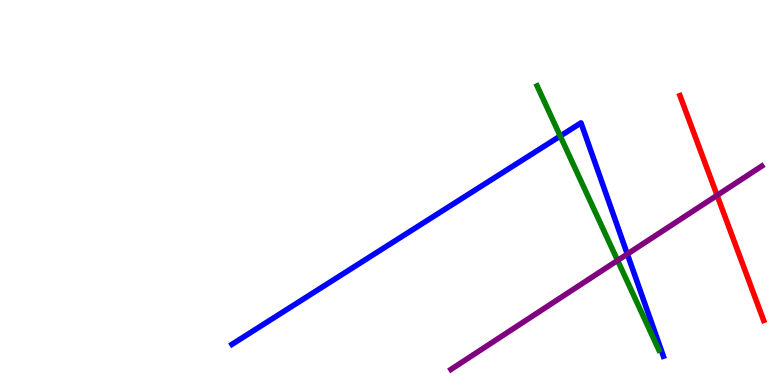[{'lines': ['blue', 'red'], 'intersections': []}, {'lines': ['green', 'red'], 'intersections': []}, {'lines': ['purple', 'red'], 'intersections': [{'x': 9.25, 'y': 4.93}]}, {'lines': ['blue', 'green'], 'intersections': [{'x': 7.23, 'y': 6.47}]}, {'lines': ['blue', 'purple'], 'intersections': [{'x': 8.09, 'y': 3.4}]}, {'lines': ['green', 'purple'], 'intersections': [{'x': 7.97, 'y': 3.24}]}]